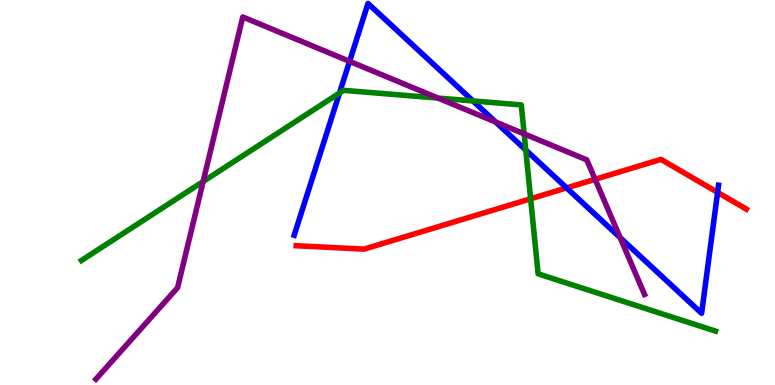[{'lines': ['blue', 'red'], 'intersections': [{'x': 7.31, 'y': 5.12}, {'x': 9.26, 'y': 5.0}]}, {'lines': ['green', 'red'], 'intersections': [{'x': 6.85, 'y': 4.84}]}, {'lines': ['purple', 'red'], 'intersections': [{'x': 7.68, 'y': 5.34}]}, {'lines': ['blue', 'green'], 'intersections': [{'x': 4.38, 'y': 7.58}, {'x': 6.1, 'y': 7.38}, {'x': 6.78, 'y': 6.1}]}, {'lines': ['blue', 'purple'], 'intersections': [{'x': 4.51, 'y': 8.41}, {'x': 6.4, 'y': 6.83}, {'x': 8.0, 'y': 3.83}]}, {'lines': ['green', 'purple'], 'intersections': [{'x': 2.62, 'y': 5.29}, {'x': 5.65, 'y': 7.45}, {'x': 6.76, 'y': 6.52}]}]